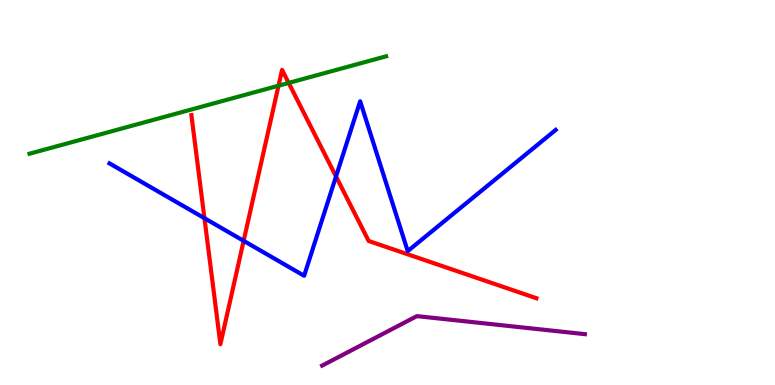[{'lines': ['blue', 'red'], 'intersections': [{'x': 2.64, 'y': 4.33}, {'x': 3.14, 'y': 3.74}, {'x': 4.34, 'y': 5.42}]}, {'lines': ['green', 'red'], 'intersections': [{'x': 3.59, 'y': 7.77}, {'x': 3.72, 'y': 7.85}]}, {'lines': ['purple', 'red'], 'intersections': []}, {'lines': ['blue', 'green'], 'intersections': []}, {'lines': ['blue', 'purple'], 'intersections': []}, {'lines': ['green', 'purple'], 'intersections': []}]